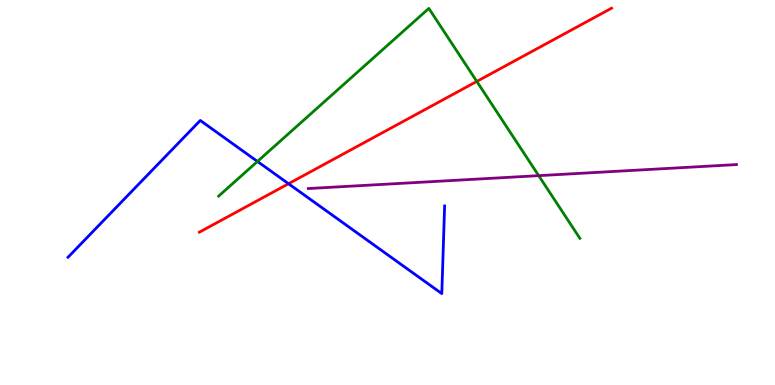[{'lines': ['blue', 'red'], 'intersections': [{'x': 3.72, 'y': 5.23}]}, {'lines': ['green', 'red'], 'intersections': [{'x': 6.15, 'y': 7.89}]}, {'lines': ['purple', 'red'], 'intersections': []}, {'lines': ['blue', 'green'], 'intersections': [{'x': 3.32, 'y': 5.81}]}, {'lines': ['blue', 'purple'], 'intersections': []}, {'lines': ['green', 'purple'], 'intersections': [{'x': 6.95, 'y': 5.44}]}]